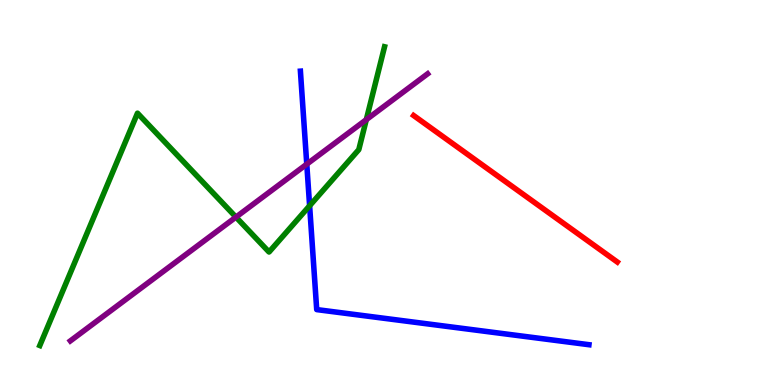[{'lines': ['blue', 'red'], 'intersections': []}, {'lines': ['green', 'red'], 'intersections': []}, {'lines': ['purple', 'red'], 'intersections': []}, {'lines': ['blue', 'green'], 'intersections': [{'x': 4.0, 'y': 4.66}]}, {'lines': ['blue', 'purple'], 'intersections': [{'x': 3.96, 'y': 5.74}]}, {'lines': ['green', 'purple'], 'intersections': [{'x': 3.04, 'y': 4.36}, {'x': 4.73, 'y': 6.89}]}]